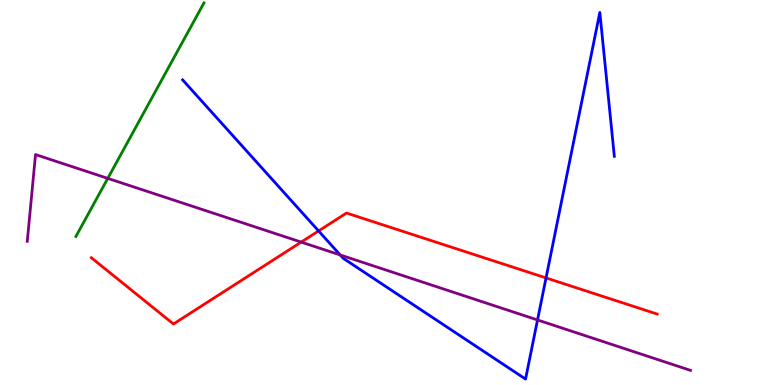[{'lines': ['blue', 'red'], 'intersections': [{'x': 4.11, 'y': 4.0}, {'x': 7.05, 'y': 2.78}]}, {'lines': ['green', 'red'], 'intersections': []}, {'lines': ['purple', 'red'], 'intersections': [{'x': 3.89, 'y': 3.71}]}, {'lines': ['blue', 'green'], 'intersections': []}, {'lines': ['blue', 'purple'], 'intersections': [{'x': 4.39, 'y': 3.38}, {'x': 6.94, 'y': 1.69}]}, {'lines': ['green', 'purple'], 'intersections': [{'x': 1.39, 'y': 5.37}]}]